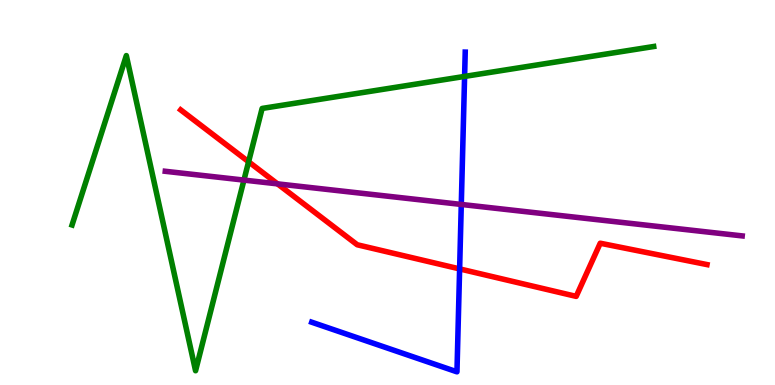[{'lines': ['blue', 'red'], 'intersections': [{'x': 5.93, 'y': 3.02}]}, {'lines': ['green', 'red'], 'intersections': [{'x': 3.21, 'y': 5.8}]}, {'lines': ['purple', 'red'], 'intersections': [{'x': 3.58, 'y': 5.22}]}, {'lines': ['blue', 'green'], 'intersections': [{'x': 5.99, 'y': 8.02}]}, {'lines': ['blue', 'purple'], 'intersections': [{'x': 5.95, 'y': 4.69}]}, {'lines': ['green', 'purple'], 'intersections': [{'x': 3.15, 'y': 5.32}]}]